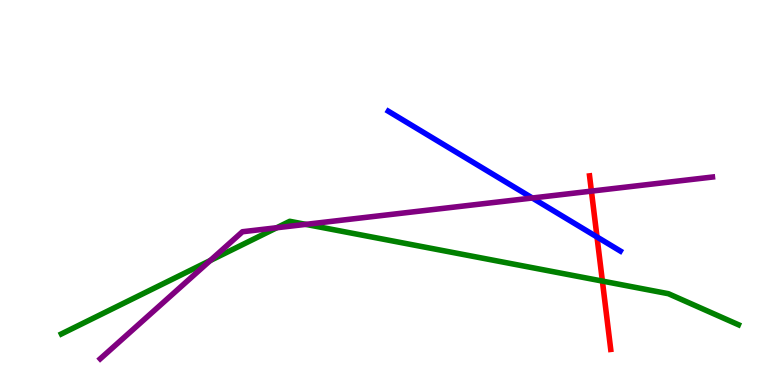[{'lines': ['blue', 'red'], 'intersections': [{'x': 7.7, 'y': 3.84}]}, {'lines': ['green', 'red'], 'intersections': [{'x': 7.77, 'y': 2.7}]}, {'lines': ['purple', 'red'], 'intersections': [{'x': 7.63, 'y': 5.04}]}, {'lines': ['blue', 'green'], 'intersections': []}, {'lines': ['blue', 'purple'], 'intersections': [{'x': 6.87, 'y': 4.86}]}, {'lines': ['green', 'purple'], 'intersections': [{'x': 2.71, 'y': 3.23}, {'x': 3.57, 'y': 4.08}, {'x': 3.95, 'y': 4.17}]}]